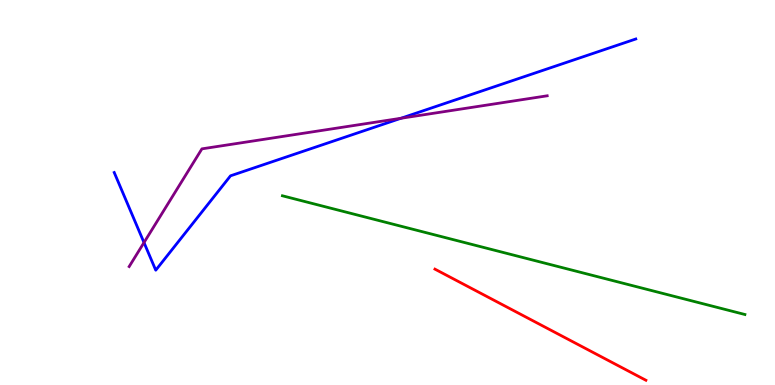[{'lines': ['blue', 'red'], 'intersections': []}, {'lines': ['green', 'red'], 'intersections': []}, {'lines': ['purple', 'red'], 'intersections': []}, {'lines': ['blue', 'green'], 'intersections': []}, {'lines': ['blue', 'purple'], 'intersections': [{'x': 1.86, 'y': 3.7}, {'x': 5.17, 'y': 6.93}]}, {'lines': ['green', 'purple'], 'intersections': []}]